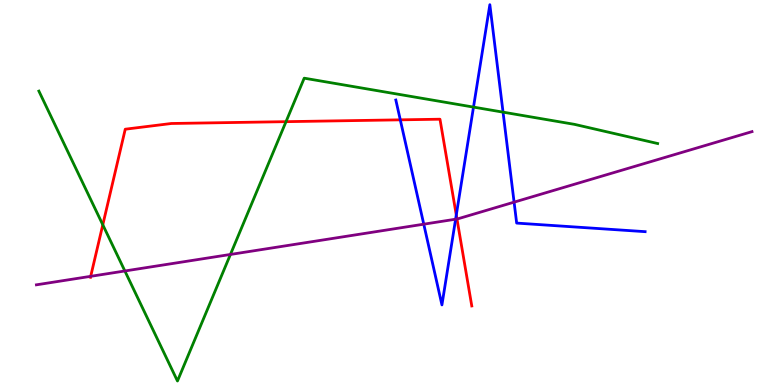[{'lines': ['blue', 'red'], 'intersections': [{'x': 5.17, 'y': 6.89}, {'x': 5.89, 'y': 4.42}]}, {'lines': ['green', 'red'], 'intersections': [{'x': 1.33, 'y': 4.16}, {'x': 3.69, 'y': 6.84}]}, {'lines': ['purple', 'red'], 'intersections': [{'x': 1.17, 'y': 2.82}, {'x': 5.9, 'y': 4.31}]}, {'lines': ['blue', 'green'], 'intersections': [{'x': 6.11, 'y': 7.22}, {'x': 6.49, 'y': 7.09}]}, {'lines': ['blue', 'purple'], 'intersections': [{'x': 5.47, 'y': 4.18}, {'x': 5.88, 'y': 4.31}, {'x': 6.63, 'y': 4.75}]}, {'lines': ['green', 'purple'], 'intersections': [{'x': 1.61, 'y': 2.96}, {'x': 2.97, 'y': 3.39}]}]